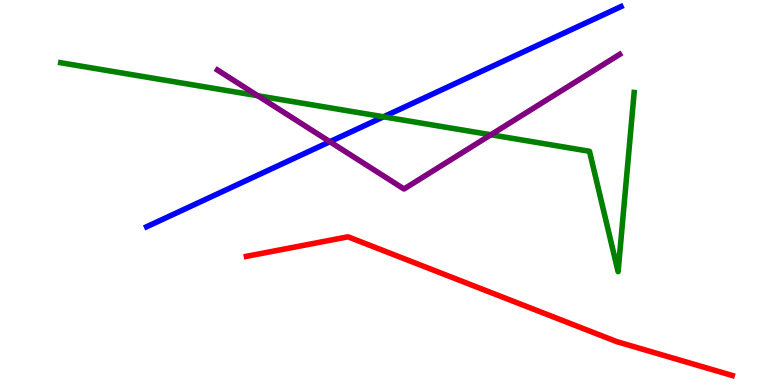[{'lines': ['blue', 'red'], 'intersections': []}, {'lines': ['green', 'red'], 'intersections': []}, {'lines': ['purple', 'red'], 'intersections': []}, {'lines': ['blue', 'green'], 'intersections': [{'x': 4.95, 'y': 6.97}]}, {'lines': ['blue', 'purple'], 'intersections': [{'x': 4.26, 'y': 6.32}]}, {'lines': ['green', 'purple'], 'intersections': [{'x': 3.33, 'y': 7.51}, {'x': 6.33, 'y': 6.5}]}]